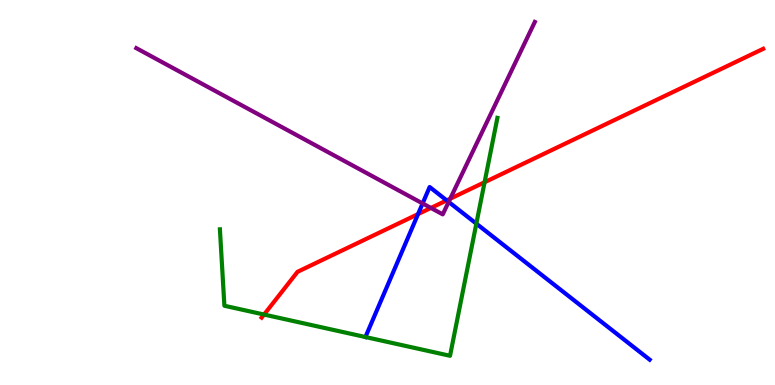[{'lines': ['blue', 'red'], 'intersections': [{'x': 5.39, 'y': 4.44}, {'x': 5.76, 'y': 4.8}]}, {'lines': ['green', 'red'], 'intersections': [{'x': 3.41, 'y': 1.83}, {'x': 6.25, 'y': 5.27}]}, {'lines': ['purple', 'red'], 'intersections': [{'x': 5.56, 'y': 4.6}, {'x': 5.81, 'y': 4.84}]}, {'lines': ['blue', 'green'], 'intersections': [{'x': 6.15, 'y': 4.19}]}, {'lines': ['blue', 'purple'], 'intersections': [{'x': 5.45, 'y': 4.72}, {'x': 5.79, 'y': 4.75}]}, {'lines': ['green', 'purple'], 'intersections': []}]